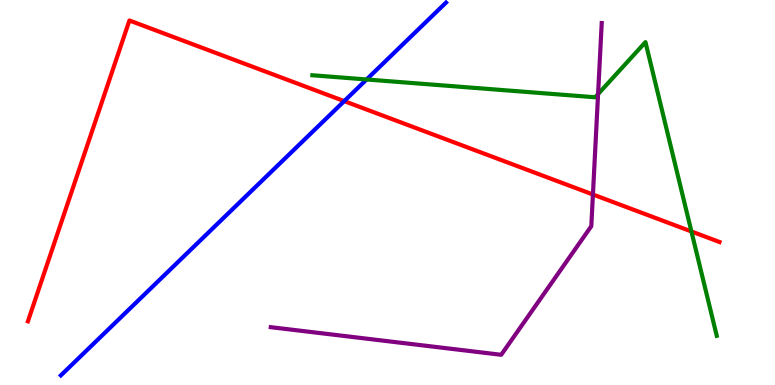[{'lines': ['blue', 'red'], 'intersections': [{'x': 4.44, 'y': 7.37}]}, {'lines': ['green', 'red'], 'intersections': [{'x': 8.92, 'y': 3.99}]}, {'lines': ['purple', 'red'], 'intersections': [{'x': 7.65, 'y': 4.95}]}, {'lines': ['blue', 'green'], 'intersections': [{'x': 4.73, 'y': 7.94}]}, {'lines': ['blue', 'purple'], 'intersections': []}, {'lines': ['green', 'purple'], 'intersections': [{'x': 7.72, 'y': 7.56}]}]